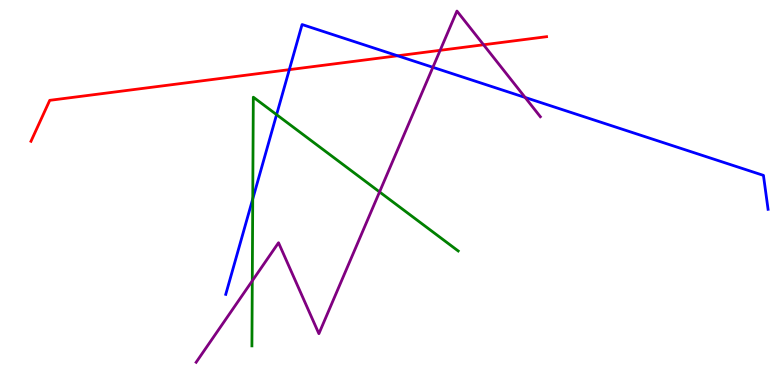[{'lines': ['blue', 'red'], 'intersections': [{'x': 3.73, 'y': 8.19}, {'x': 5.13, 'y': 8.55}]}, {'lines': ['green', 'red'], 'intersections': []}, {'lines': ['purple', 'red'], 'intersections': [{'x': 5.68, 'y': 8.69}, {'x': 6.24, 'y': 8.84}]}, {'lines': ['blue', 'green'], 'intersections': [{'x': 3.26, 'y': 4.83}, {'x': 3.57, 'y': 7.02}]}, {'lines': ['blue', 'purple'], 'intersections': [{'x': 5.59, 'y': 8.25}, {'x': 6.78, 'y': 7.47}]}, {'lines': ['green', 'purple'], 'intersections': [{'x': 3.26, 'y': 2.71}, {'x': 4.9, 'y': 5.01}]}]